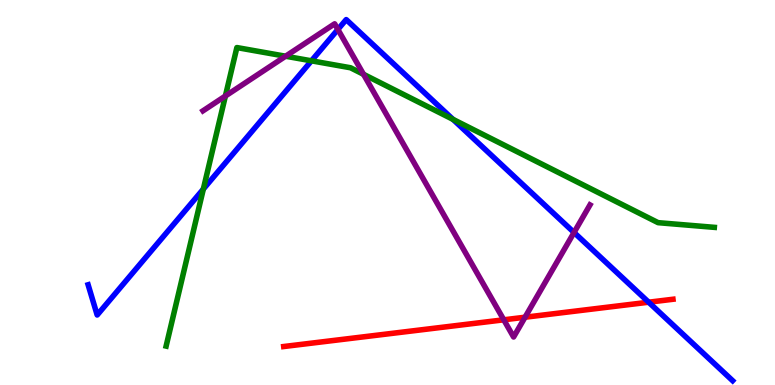[{'lines': ['blue', 'red'], 'intersections': [{'x': 8.37, 'y': 2.15}]}, {'lines': ['green', 'red'], 'intersections': []}, {'lines': ['purple', 'red'], 'intersections': [{'x': 6.5, 'y': 1.69}, {'x': 6.77, 'y': 1.76}]}, {'lines': ['blue', 'green'], 'intersections': [{'x': 2.62, 'y': 5.09}, {'x': 4.02, 'y': 8.42}, {'x': 5.85, 'y': 6.9}]}, {'lines': ['blue', 'purple'], 'intersections': [{'x': 4.36, 'y': 9.24}, {'x': 7.41, 'y': 3.96}]}, {'lines': ['green', 'purple'], 'intersections': [{'x': 2.91, 'y': 7.51}, {'x': 3.69, 'y': 8.54}, {'x': 4.69, 'y': 8.07}]}]